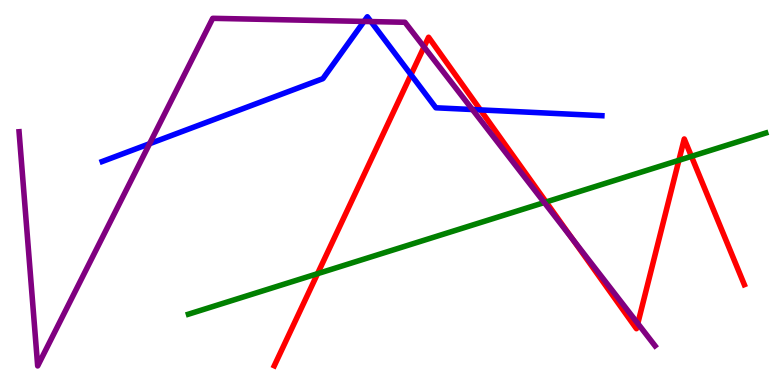[{'lines': ['blue', 'red'], 'intersections': [{'x': 5.3, 'y': 8.06}, {'x': 6.2, 'y': 7.15}]}, {'lines': ['green', 'red'], 'intersections': [{'x': 4.1, 'y': 2.89}, {'x': 7.05, 'y': 4.75}, {'x': 8.76, 'y': 5.84}, {'x': 8.92, 'y': 5.94}]}, {'lines': ['purple', 'red'], 'intersections': [{'x': 5.47, 'y': 8.78}, {'x': 7.39, 'y': 3.79}, {'x': 8.23, 'y': 1.6}]}, {'lines': ['blue', 'green'], 'intersections': []}, {'lines': ['blue', 'purple'], 'intersections': [{'x': 1.93, 'y': 6.27}, {'x': 4.7, 'y': 9.44}, {'x': 4.79, 'y': 9.44}, {'x': 6.1, 'y': 7.16}]}, {'lines': ['green', 'purple'], 'intersections': [{'x': 7.02, 'y': 4.74}]}]